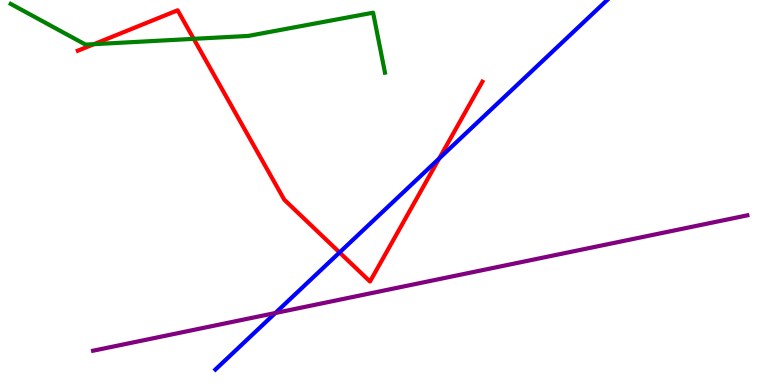[{'lines': ['blue', 'red'], 'intersections': [{'x': 4.38, 'y': 3.44}, {'x': 5.67, 'y': 5.88}]}, {'lines': ['green', 'red'], 'intersections': [{'x': 1.21, 'y': 8.85}, {'x': 2.5, 'y': 8.99}]}, {'lines': ['purple', 'red'], 'intersections': []}, {'lines': ['blue', 'green'], 'intersections': []}, {'lines': ['blue', 'purple'], 'intersections': [{'x': 3.55, 'y': 1.87}]}, {'lines': ['green', 'purple'], 'intersections': []}]